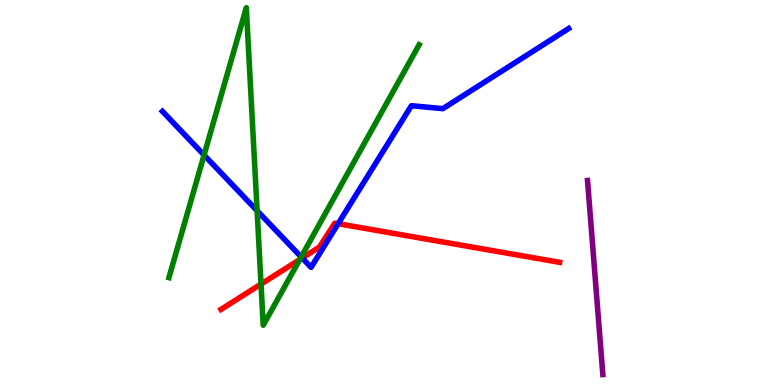[{'lines': ['blue', 'red'], 'intersections': [{'x': 3.9, 'y': 3.3}, {'x': 4.36, 'y': 4.19}]}, {'lines': ['green', 'red'], 'intersections': [{'x': 3.37, 'y': 2.62}, {'x': 3.87, 'y': 3.26}]}, {'lines': ['purple', 'red'], 'intersections': []}, {'lines': ['blue', 'green'], 'intersections': [{'x': 2.63, 'y': 5.97}, {'x': 3.32, 'y': 4.53}, {'x': 3.89, 'y': 3.33}]}, {'lines': ['blue', 'purple'], 'intersections': []}, {'lines': ['green', 'purple'], 'intersections': []}]